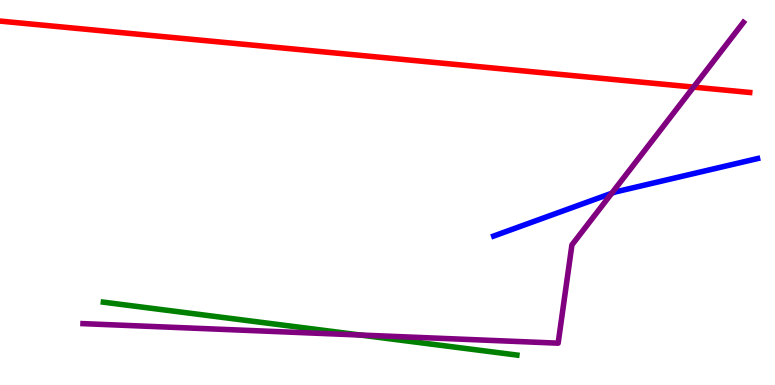[{'lines': ['blue', 'red'], 'intersections': []}, {'lines': ['green', 'red'], 'intersections': []}, {'lines': ['purple', 'red'], 'intersections': [{'x': 8.95, 'y': 7.74}]}, {'lines': ['blue', 'green'], 'intersections': []}, {'lines': ['blue', 'purple'], 'intersections': [{'x': 7.89, 'y': 4.98}]}, {'lines': ['green', 'purple'], 'intersections': [{'x': 4.65, 'y': 1.3}]}]